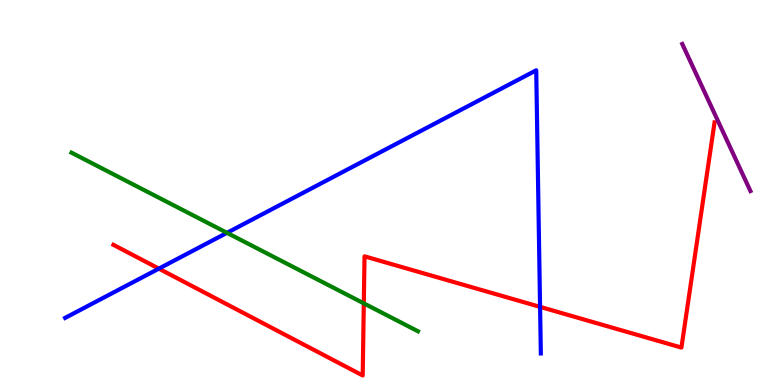[{'lines': ['blue', 'red'], 'intersections': [{'x': 2.05, 'y': 3.02}, {'x': 6.97, 'y': 2.03}]}, {'lines': ['green', 'red'], 'intersections': [{'x': 4.69, 'y': 2.12}]}, {'lines': ['purple', 'red'], 'intersections': []}, {'lines': ['blue', 'green'], 'intersections': [{'x': 2.93, 'y': 3.95}]}, {'lines': ['blue', 'purple'], 'intersections': []}, {'lines': ['green', 'purple'], 'intersections': []}]